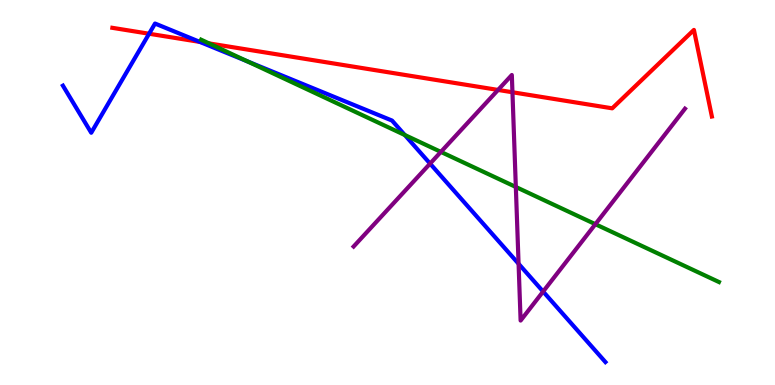[{'lines': ['blue', 'red'], 'intersections': [{'x': 1.92, 'y': 9.12}, {'x': 2.58, 'y': 8.91}]}, {'lines': ['green', 'red'], 'intersections': [{'x': 2.7, 'y': 8.87}]}, {'lines': ['purple', 'red'], 'intersections': [{'x': 6.43, 'y': 7.66}, {'x': 6.61, 'y': 7.6}]}, {'lines': ['blue', 'green'], 'intersections': [{'x': 3.19, 'y': 8.41}, {'x': 5.22, 'y': 6.49}]}, {'lines': ['blue', 'purple'], 'intersections': [{'x': 5.55, 'y': 5.75}, {'x': 6.69, 'y': 3.15}, {'x': 7.01, 'y': 2.43}]}, {'lines': ['green', 'purple'], 'intersections': [{'x': 5.69, 'y': 6.05}, {'x': 6.66, 'y': 5.14}, {'x': 7.68, 'y': 4.18}]}]